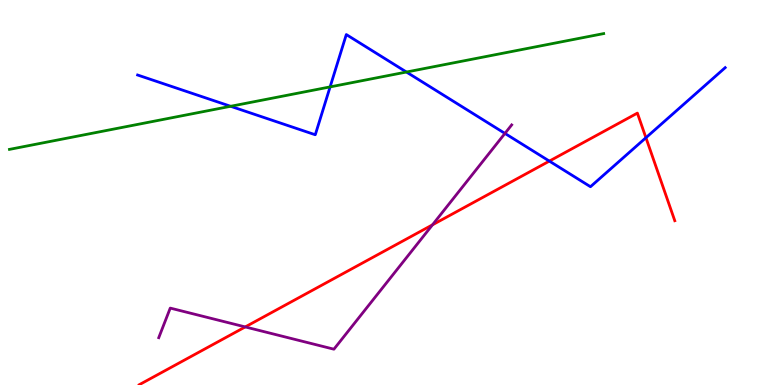[{'lines': ['blue', 'red'], 'intersections': [{'x': 7.09, 'y': 5.82}, {'x': 8.33, 'y': 6.42}]}, {'lines': ['green', 'red'], 'intersections': []}, {'lines': ['purple', 'red'], 'intersections': [{'x': 3.16, 'y': 1.51}, {'x': 5.58, 'y': 4.16}]}, {'lines': ['blue', 'green'], 'intersections': [{'x': 2.98, 'y': 7.24}, {'x': 4.26, 'y': 7.74}, {'x': 5.24, 'y': 8.13}]}, {'lines': ['blue', 'purple'], 'intersections': [{'x': 6.52, 'y': 6.53}]}, {'lines': ['green', 'purple'], 'intersections': []}]